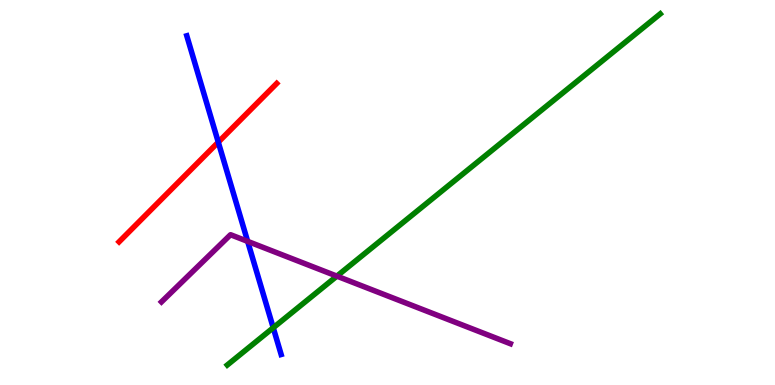[{'lines': ['blue', 'red'], 'intersections': [{'x': 2.82, 'y': 6.31}]}, {'lines': ['green', 'red'], 'intersections': []}, {'lines': ['purple', 'red'], 'intersections': []}, {'lines': ['blue', 'green'], 'intersections': [{'x': 3.53, 'y': 1.49}]}, {'lines': ['blue', 'purple'], 'intersections': [{'x': 3.2, 'y': 3.73}]}, {'lines': ['green', 'purple'], 'intersections': [{'x': 4.35, 'y': 2.83}]}]